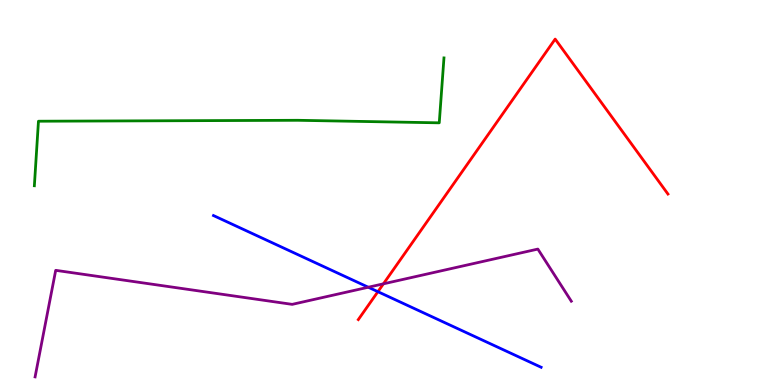[{'lines': ['blue', 'red'], 'intersections': [{'x': 4.88, 'y': 2.42}]}, {'lines': ['green', 'red'], 'intersections': []}, {'lines': ['purple', 'red'], 'intersections': [{'x': 4.95, 'y': 2.63}]}, {'lines': ['blue', 'green'], 'intersections': []}, {'lines': ['blue', 'purple'], 'intersections': [{'x': 4.75, 'y': 2.54}]}, {'lines': ['green', 'purple'], 'intersections': []}]